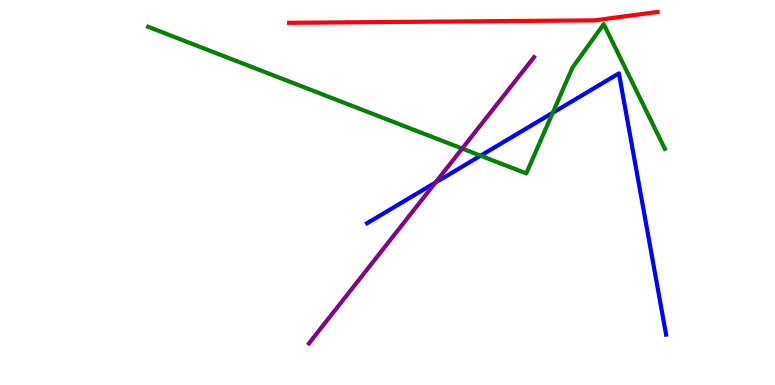[{'lines': ['blue', 'red'], 'intersections': []}, {'lines': ['green', 'red'], 'intersections': []}, {'lines': ['purple', 'red'], 'intersections': []}, {'lines': ['blue', 'green'], 'intersections': [{'x': 6.2, 'y': 5.96}, {'x': 7.13, 'y': 7.07}]}, {'lines': ['blue', 'purple'], 'intersections': [{'x': 5.62, 'y': 5.26}]}, {'lines': ['green', 'purple'], 'intersections': [{'x': 5.96, 'y': 6.14}]}]